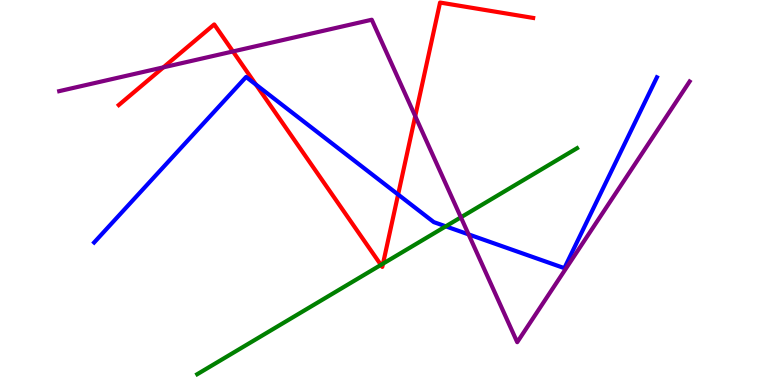[{'lines': ['blue', 'red'], 'intersections': [{'x': 3.3, 'y': 7.8}, {'x': 5.14, 'y': 4.95}]}, {'lines': ['green', 'red'], 'intersections': [{'x': 4.92, 'y': 3.12}, {'x': 4.94, 'y': 3.15}]}, {'lines': ['purple', 'red'], 'intersections': [{'x': 2.11, 'y': 8.25}, {'x': 3.01, 'y': 8.66}, {'x': 5.36, 'y': 6.98}]}, {'lines': ['blue', 'green'], 'intersections': [{'x': 5.75, 'y': 4.12}]}, {'lines': ['blue', 'purple'], 'intersections': [{'x': 6.05, 'y': 3.91}]}, {'lines': ['green', 'purple'], 'intersections': [{'x': 5.95, 'y': 4.36}]}]